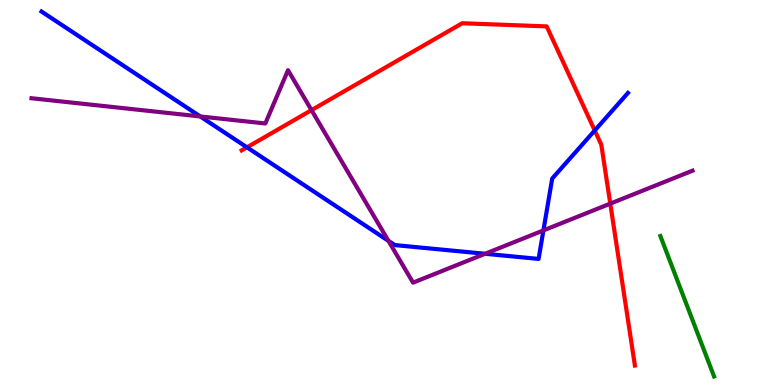[{'lines': ['blue', 'red'], 'intersections': [{'x': 3.19, 'y': 6.17}, {'x': 7.67, 'y': 6.61}]}, {'lines': ['green', 'red'], 'intersections': []}, {'lines': ['purple', 'red'], 'intersections': [{'x': 4.02, 'y': 7.14}, {'x': 7.87, 'y': 4.71}]}, {'lines': ['blue', 'green'], 'intersections': []}, {'lines': ['blue', 'purple'], 'intersections': [{'x': 2.58, 'y': 6.98}, {'x': 5.01, 'y': 3.74}, {'x': 6.26, 'y': 3.41}, {'x': 7.01, 'y': 4.02}]}, {'lines': ['green', 'purple'], 'intersections': []}]